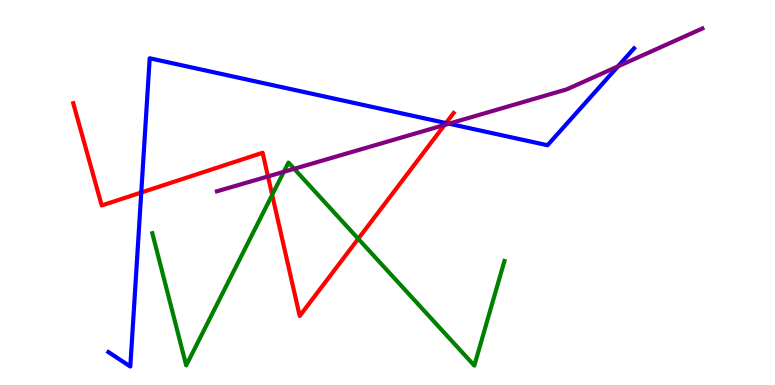[{'lines': ['blue', 'red'], 'intersections': [{'x': 1.82, 'y': 5.0}, {'x': 5.75, 'y': 6.8}]}, {'lines': ['green', 'red'], 'intersections': [{'x': 3.51, 'y': 4.94}, {'x': 4.62, 'y': 3.8}]}, {'lines': ['purple', 'red'], 'intersections': [{'x': 3.46, 'y': 5.42}, {'x': 5.74, 'y': 6.75}]}, {'lines': ['blue', 'green'], 'intersections': []}, {'lines': ['blue', 'purple'], 'intersections': [{'x': 5.79, 'y': 6.79}, {'x': 7.97, 'y': 8.28}]}, {'lines': ['green', 'purple'], 'intersections': [{'x': 3.66, 'y': 5.54}, {'x': 3.8, 'y': 5.62}]}]